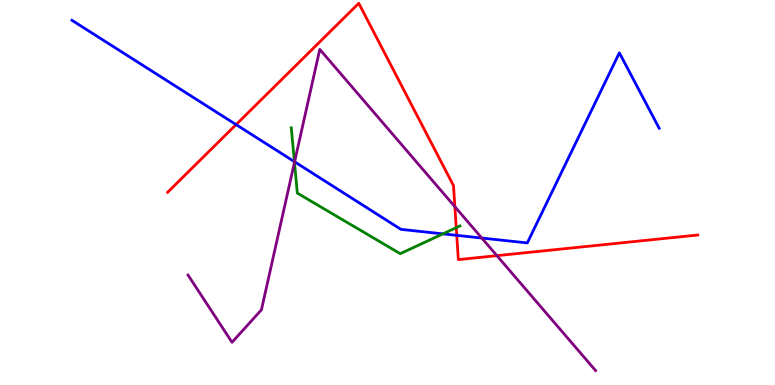[{'lines': ['blue', 'red'], 'intersections': [{'x': 3.05, 'y': 6.76}, {'x': 5.89, 'y': 3.89}]}, {'lines': ['green', 'red'], 'intersections': [{'x': 5.89, 'y': 4.09}]}, {'lines': ['purple', 'red'], 'intersections': [{'x': 5.87, 'y': 4.63}, {'x': 6.41, 'y': 3.36}]}, {'lines': ['blue', 'green'], 'intersections': [{'x': 3.8, 'y': 5.8}, {'x': 5.71, 'y': 3.93}]}, {'lines': ['blue', 'purple'], 'intersections': [{'x': 3.8, 'y': 5.8}, {'x': 6.22, 'y': 3.82}]}, {'lines': ['green', 'purple'], 'intersections': [{'x': 3.8, 'y': 5.78}]}]